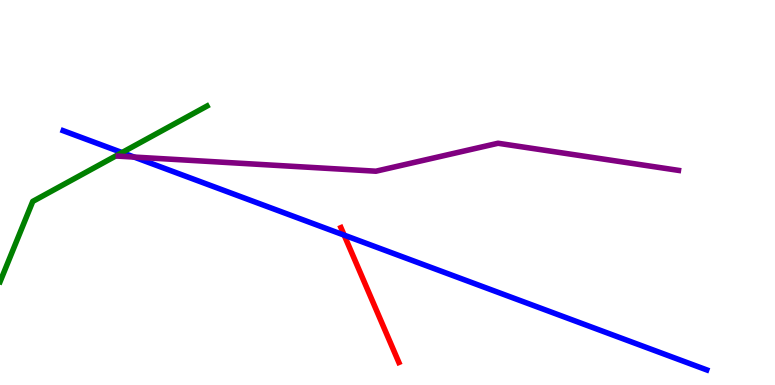[{'lines': ['blue', 'red'], 'intersections': [{'x': 4.44, 'y': 3.89}]}, {'lines': ['green', 'red'], 'intersections': []}, {'lines': ['purple', 'red'], 'intersections': []}, {'lines': ['blue', 'green'], 'intersections': [{'x': 1.57, 'y': 6.04}]}, {'lines': ['blue', 'purple'], 'intersections': [{'x': 1.73, 'y': 5.92}]}, {'lines': ['green', 'purple'], 'intersections': []}]